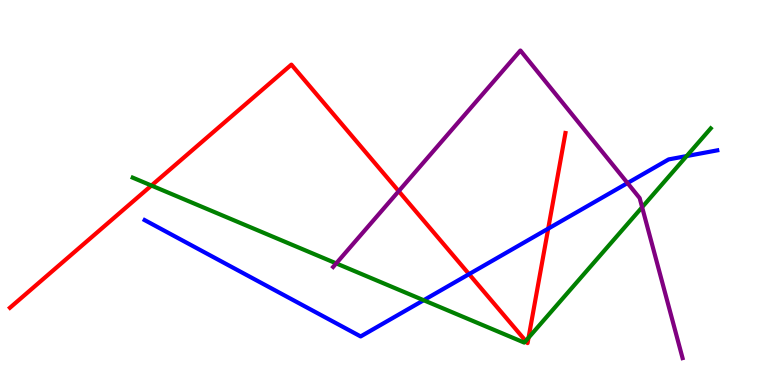[{'lines': ['blue', 'red'], 'intersections': [{'x': 6.05, 'y': 2.88}, {'x': 7.07, 'y': 4.06}]}, {'lines': ['green', 'red'], 'intersections': [{'x': 1.95, 'y': 5.18}, {'x': 6.78, 'y': 1.14}, {'x': 6.82, 'y': 1.23}]}, {'lines': ['purple', 'red'], 'intersections': [{'x': 5.14, 'y': 5.03}]}, {'lines': ['blue', 'green'], 'intersections': [{'x': 5.47, 'y': 2.2}, {'x': 8.86, 'y': 5.95}]}, {'lines': ['blue', 'purple'], 'intersections': [{'x': 8.1, 'y': 5.25}]}, {'lines': ['green', 'purple'], 'intersections': [{'x': 4.34, 'y': 3.16}, {'x': 8.29, 'y': 4.62}]}]